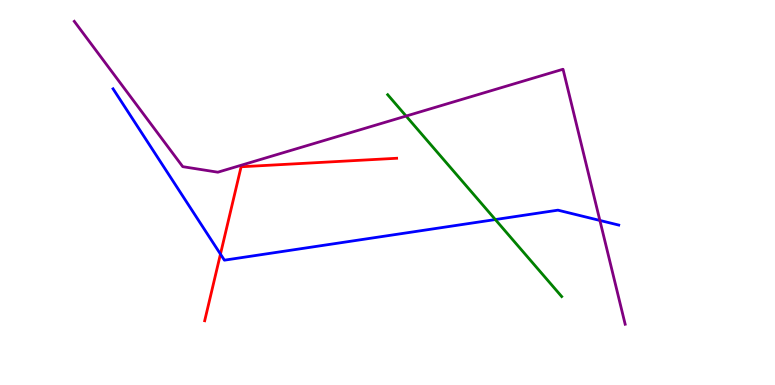[{'lines': ['blue', 'red'], 'intersections': [{'x': 2.84, 'y': 3.4}]}, {'lines': ['green', 'red'], 'intersections': []}, {'lines': ['purple', 'red'], 'intersections': []}, {'lines': ['blue', 'green'], 'intersections': [{'x': 6.39, 'y': 4.3}]}, {'lines': ['blue', 'purple'], 'intersections': [{'x': 7.74, 'y': 4.27}]}, {'lines': ['green', 'purple'], 'intersections': [{'x': 5.24, 'y': 6.99}]}]